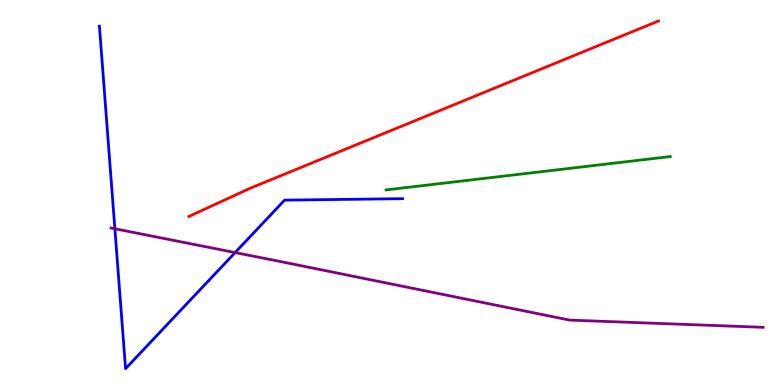[{'lines': ['blue', 'red'], 'intersections': []}, {'lines': ['green', 'red'], 'intersections': []}, {'lines': ['purple', 'red'], 'intersections': []}, {'lines': ['blue', 'green'], 'intersections': []}, {'lines': ['blue', 'purple'], 'intersections': [{'x': 1.48, 'y': 4.06}, {'x': 3.03, 'y': 3.44}]}, {'lines': ['green', 'purple'], 'intersections': []}]